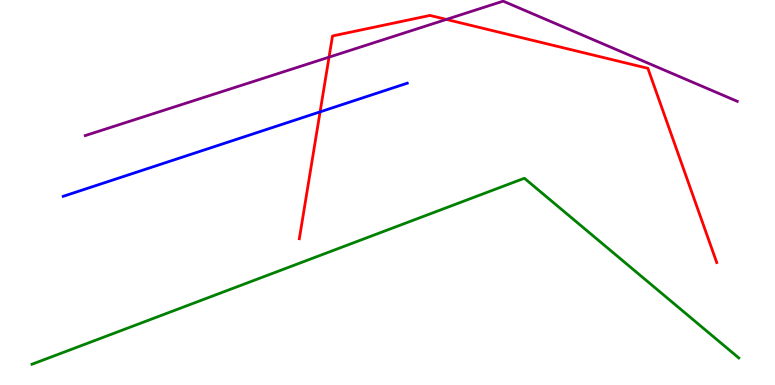[{'lines': ['blue', 'red'], 'intersections': [{'x': 4.13, 'y': 7.09}]}, {'lines': ['green', 'red'], 'intersections': []}, {'lines': ['purple', 'red'], 'intersections': [{'x': 4.25, 'y': 8.52}, {'x': 5.76, 'y': 9.5}]}, {'lines': ['blue', 'green'], 'intersections': []}, {'lines': ['blue', 'purple'], 'intersections': []}, {'lines': ['green', 'purple'], 'intersections': []}]